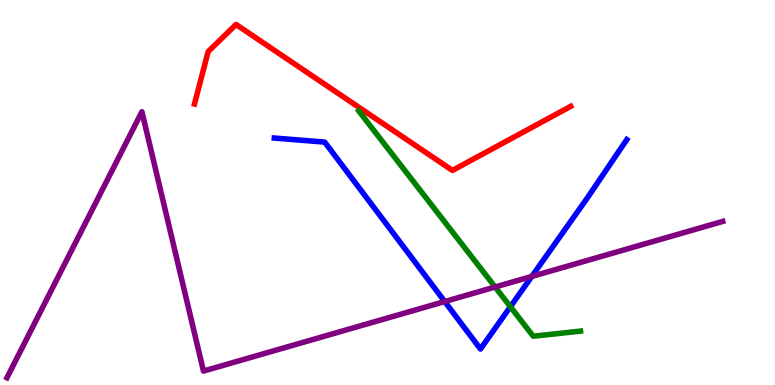[{'lines': ['blue', 'red'], 'intersections': []}, {'lines': ['green', 'red'], 'intersections': []}, {'lines': ['purple', 'red'], 'intersections': []}, {'lines': ['blue', 'green'], 'intersections': [{'x': 6.59, 'y': 2.03}]}, {'lines': ['blue', 'purple'], 'intersections': [{'x': 5.74, 'y': 2.17}, {'x': 6.86, 'y': 2.82}]}, {'lines': ['green', 'purple'], 'intersections': [{'x': 6.39, 'y': 2.54}]}]